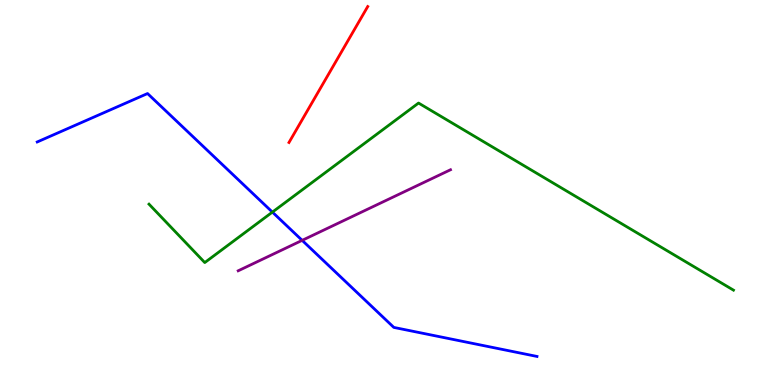[{'lines': ['blue', 'red'], 'intersections': []}, {'lines': ['green', 'red'], 'intersections': []}, {'lines': ['purple', 'red'], 'intersections': []}, {'lines': ['blue', 'green'], 'intersections': [{'x': 3.51, 'y': 4.49}]}, {'lines': ['blue', 'purple'], 'intersections': [{'x': 3.9, 'y': 3.76}]}, {'lines': ['green', 'purple'], 'intersections': []}]